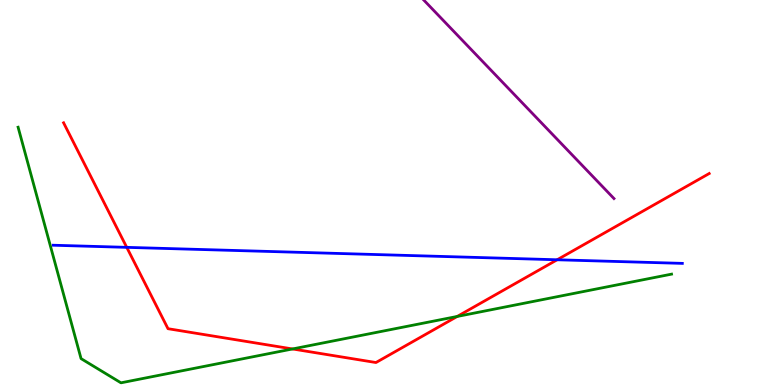[{'lines': ['blue', 'red'], 'intersections': [{'x': 1.64, 'y': 3.58}, {'x': 7.19, 'y': 3.25}]}, {'lines': ['green', 'red'], 'intersections': [{'x': 3.77, 'y': 0.936}, {'x': 5.9, 'y': 1.78}]}, {'lines': ['purple', 'red'], 'intersections': []}, {'lines': ['blue', 'green'], 'intersections': []}, {'lines': ['blue', 'purple'], 'intersections': []}, {'lines': ['green', 'purple'], 'intersections': []}]